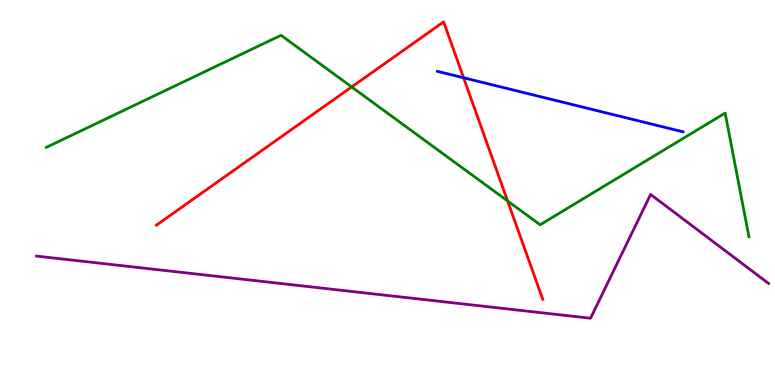[{'lines': ['blue', 'red'], 'intersections': [{'x': 5.98, 'y': 7.98}]}, {'lines': ['green', 'red'], 'intersections': [{'x': 4.54, 'y': 7.74}, {'x': 6.55, 'y': 4.78}]}, {'lines': ['purple', 'red'], 'intersections': []}, {'lines': ['blue', 'green'], 'intersections': []}, {'lines': ['blue', 'purple'], 'intersections': []}, {'lines': ['green', 'purple'], 'intersections': []}]